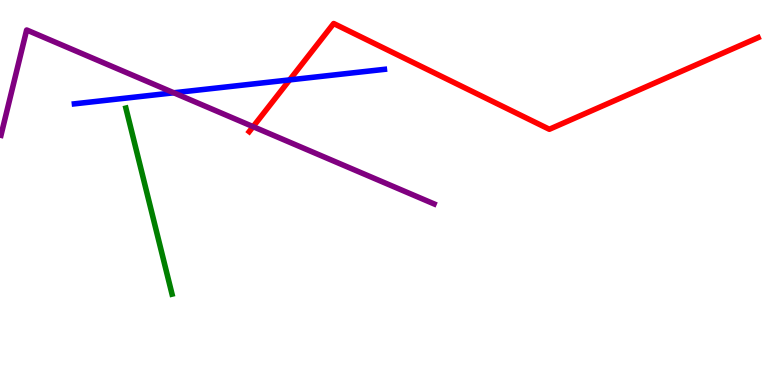[{'lines': ['blue', 'red'], 'intersections': [{'x': 3.74, 'y': 7.92}]}, {'lines': ['green', 'red'], 'intersections': []}, {'lines': ['purple', 'red'], 'intersections': [{'x': 3.27, 'y': 6.71}]}, {'lines': ['blue', 'green'], 'intersections': []}, {'lines': ['blue', 'purple'], 'intersections': [{'x': 2.24, 'y': 7.59}]}, {'lines': ['green', 'purple'], 'intersections': []}]